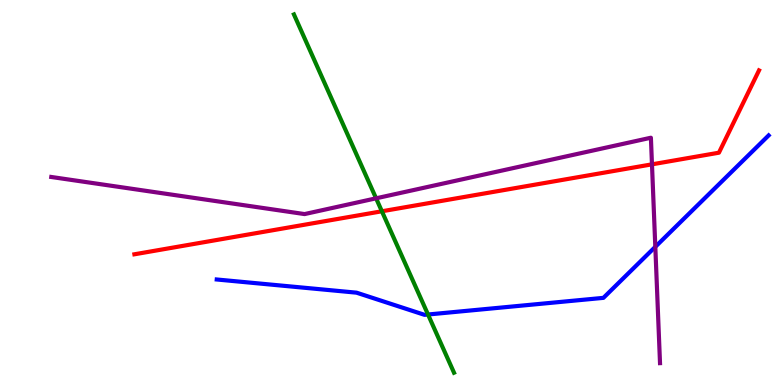[{'lines': ['blue', 'red'], 'intersections': []}, {'lines': ['green', 'red'], 'intersections': [{'x': 4.93, 'y': 4.51}]}, {'lines': ['purple', 'red'], 'intersections': [{'x': 8.41, 'y': 5.73}]}, {'lines': ['blue', 'green'], 'intersections': [{'x': 5.52, 'y': 1.83}]}, {'lines': ['blue', 'purple'], 'intersections': [{'x': 8.46, 'y': 3.59}]}, {'lines': ['green', 'purple'], 'intersections': [{'x': 4.85, 'y': 4.85}]}]